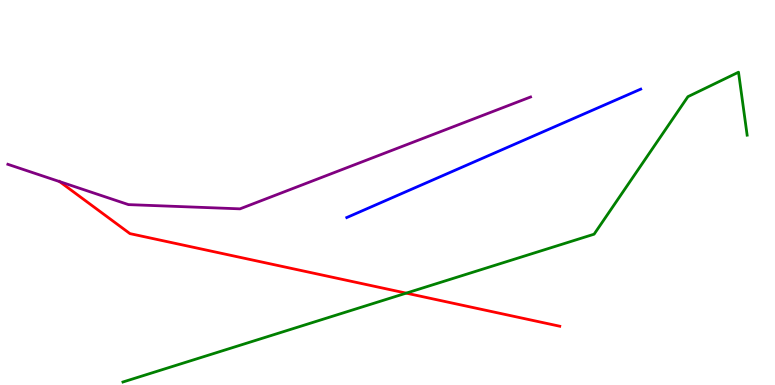[{'lines': ['blue', 'red'], 'intersections': []}, {'lines': ['green', 'red'], 'intersections': [{'x': 5.24, 'y': 2.39}]}, {'lines': ['purple', 'red'], 'intersections': [{'x': 0.769, 'y': 5.28}]}, {'lines': ['blue', 'green'], 'intersections': []}, {'lines': ['blue', 'purple'], 'intersections': []}, {'lines': ['green', 'purple'], 'intersections': []}]